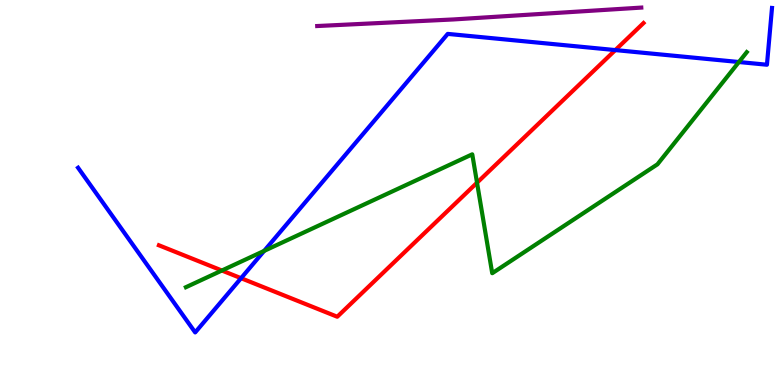[{'lines': ['blue', 'red'], 'intersections': [{'x': 3.11, 'y': 2.77}, {'x': 7.94, 'y': 8.7}]}, {'lines': ['green', 'red'], 'intersections': [{'x': 2.86, 'y': 2.97}, {'x': 6.16, 'y': 5.25}]}, {'lines': ['purple', 'red'], 'intersections': []}, {'lines': ['blue', 'green'], 'intersections': [{'x': 3.41, 'y': 3.48}, {'x': 9.53, 'y': 8.39}]}, {'lines': ['blue', 'purple'], 'intersections': []}, {'lines': ['green', 'purple'], 'intersections': []}]